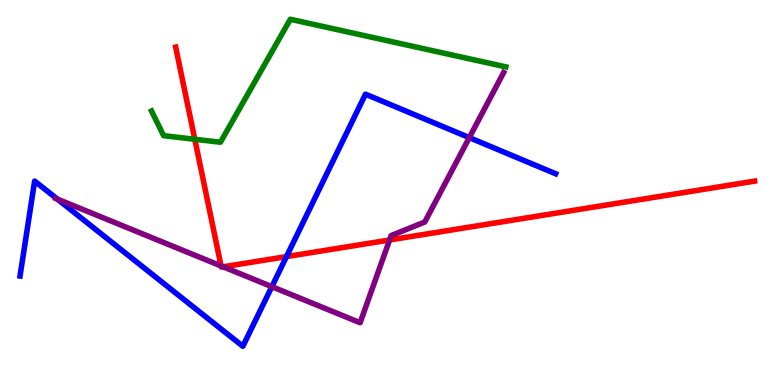[{'lines': ['blue', 'red'], 'intersections': [{'x': 3.7, 'y': 3.33}]}, {'lines': ['green', 'red'], 'intersections': [{'x': 2.51, 'y': 6.38}]}, {'lines': ['purple', 'red'], 'intersections': [{'x': 2.85, 'y': 3.09}, {'x': 2.88, 'y': 3.07}, {'x': 5.03, 'y': 3.77}]}, {'lines': ['blue', 'green'], 'intersections': []}, {'lines': ['blue', 'purple'], 'intersections': [{'x': 0.74, 'y': 4.83}, {'x': 3.51, 'y': 2.55}, {'x': 6.06, 'y': 6.43}]}, {'lines': ['green', 'purple'], 'intersections': []}]